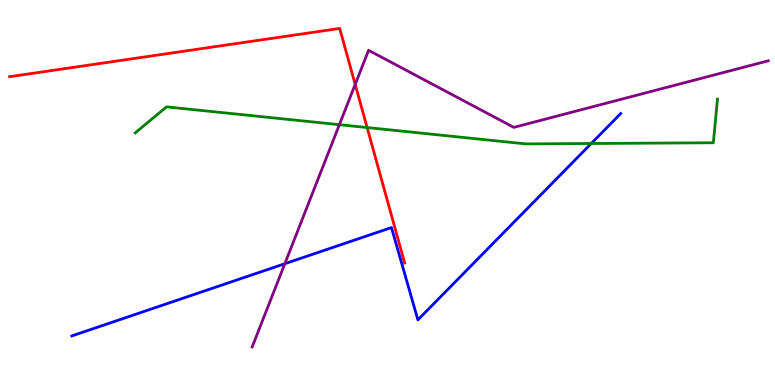[{'lines': ['blue', 'red'], 'intersections': []}, {'lines': ['green', 'red'], 'intersections': [{'x': 4.74, 'y': 6.69}]}, {'lines': ['purple', 'red'], 'intersections': [{'x': 4.58, 'y': 7.81}]}, {'lines': ['blue', 'green'], 'intersections': [{'x': 7.63, 'y': 6.27}]}, {'lines': ['blue', 'purple'], 'intersections': [{'x': 3.68, 'y': 3.15}]}, {'lines': ['green', 'purple'], 'intersections': [{'x': 4.38, 'y': 6.76}]}]